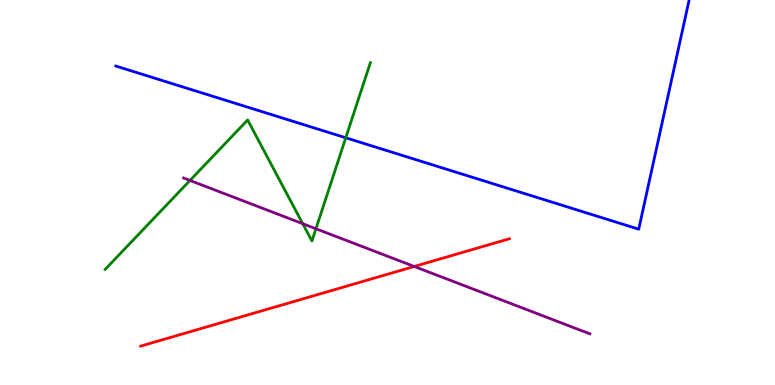[{'lines': ['blue', 'red'], 'intersections': []}, {'lines': ['green', 'red'], 'intersections': []}, {'lines': ['purple', 'red'], 'intersections': [{'x': 5.34, 'y': 3.08}]}, {'lines': ['blue', 'green'], 'intersections': [{'x': 4.46, 'y': 6.42}]}, {'lines': ['blue', 'purple'], 'intersections': []}, {'lines': ['green', 'purple'], 'intersections': [{'x': 2.45, 'y': 5.31}, {'x': 3.91, 'y': 4.19}, {'x': 4.08, 'y': 4.06}]}]